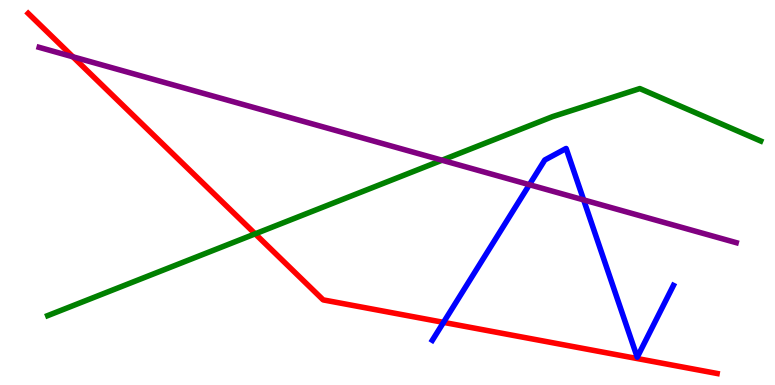[{'lines': ['blue', 'red'], 'intersections': [{'x': 5.72, 'y': 1.63}]}, {'lines': ['green', 'red'], 'intersections': [{'x': 3.29, 'y': 3.93}]}, {'lines': ['purple', 'red'], 'intersections': [{'x': 0.941, 'y': 8.52}]}, {'lines': ['blue', 'green'], 'intersections': []}, {'lines': ['blue', 'purple'], 'intersections': [{'x': 6.83, 'y': 5.2}, {'x': 7.53, 'y': 4.81}]}, {'lines': ['green', 'purple'], 'intersections': [{'x': 5.7, 'y': 5.84}]}]